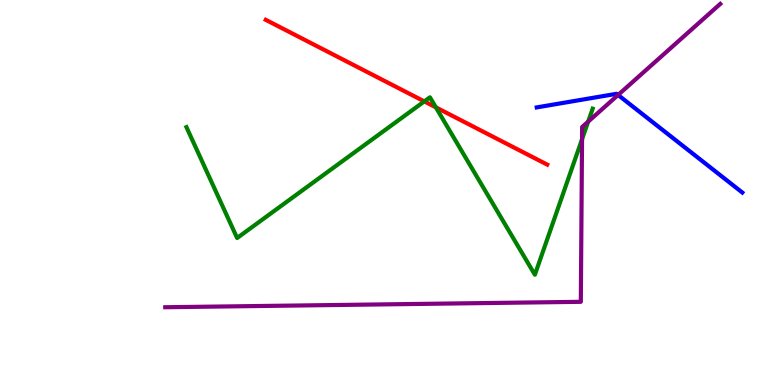[{'lines': ['blue', 'red'], 'intersections': []}, {'lines': ['green', 'red'], 'intersections': [{'x': 5.48, 'y': 7.37}, {'x': 5.62, 'y': 7.21}]}, {'lines': ['purple', 'red'], 'intersections': []}, {'lines': ['blue', 'green'], 'intersections': []}, {'lines': ['blue', 'purple'], 'intersections': [{'x': 7.98, 'y': 7.53}]}, {'lines': ['green', 'purple'], 'intersections': [{'x': 7.51, 'y': 6.38}, {'x': 7.59, 'y': 6.84}]}]